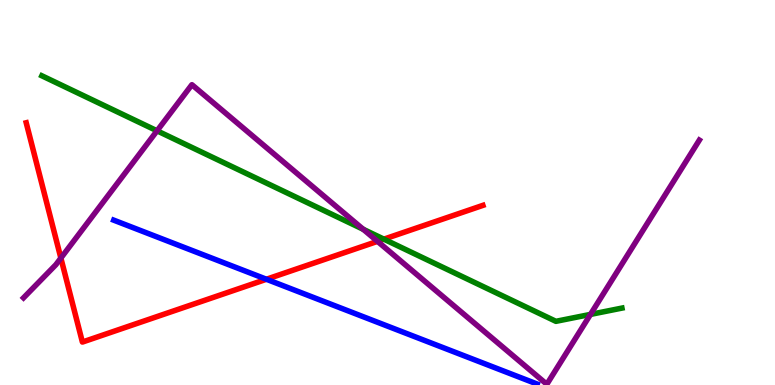[{'lines': ['blue', 'red'], 'intersections': [{'x': 3.44, 'y': 2.75}]}, {'lines': ['green', 'red'], 'intersections': [{'x': 4.95, 'y': 3.79}]}, {'lines': ['purple', 'red'], 'intersections': [{'x': 0.785, 'y': 3.3}, {'x': 4.87, 'y': 3.73}]}, {'lines': ['blue', 'green'], 'intersections': []}, {'lines': ['blue', 'purple'], 'intersections': []}, {'lines': ['green', 'purple'], 'intersections': [{'x': 2.03, 'y': 6.6}, {'x': 4.69, 'y': 4.04}, {'x': 7.62, 'y': 1.83}]}]